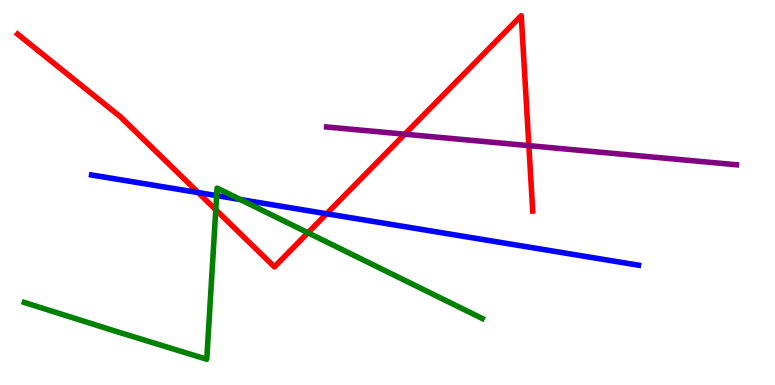[{'lines': ['blue', 'red'], 'intersections': [{'x': 2.56, 'y': 5.0}, {'x': 4.21, 'y': 4.45}]}, {'lines': ['green', 'red'], 'intersections': [{'x': 2.78, 'y': 4.55}, {'x': 3.97, 'y': 3.95}]}, {'lines': ['purple', 'red'], 'intersections': [{'x': 5.22, 'y': 6.51}, {'x': 6.82, 'y': 6.22}]}, {'lines': ['blue', 'green'], 'intersections': [{'x': 2.8, 'y': 4.92}, {'x': 3.1, 'y': 4.82}]}, {'lines': ['blue', 'purple'], 'intersections': []}, {'lines': ['green', 'purple'], 'intersections': []}]